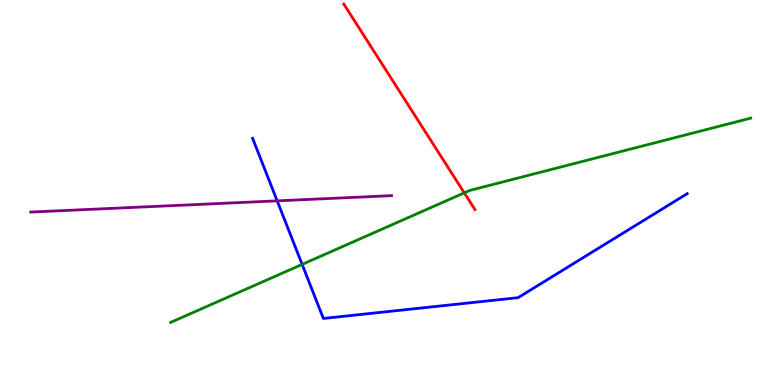[{'lines': ['blue', 'red'], 'intersections': []}, {'lines': ['green', 'red'], 'intersections': [{'x': 5.99, 'y': 4.99}]}, {'lines': ['purple', 'red'], 'intersections': []}, {'lines': ['blue', 'green'], 'intersections': [{'x': 3.9, 'y': 3.13}]}, {'lines': ['blue', 'purple'], 'intersections': [{'x': 3.58, 'y': 4.78}]}, {'lines': ['green', 'purple'], 'intersections': []}]